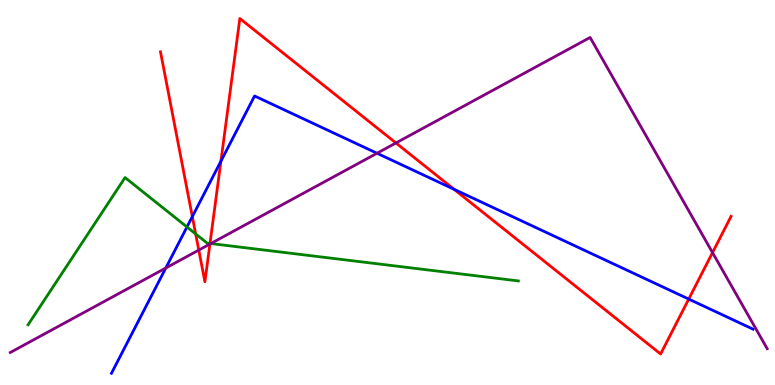[{'lines': ['blue', 'red'], 'intersections': [{'x': 2.48, 'y': 4.37}, {'x': 2.85, 'y': 5.81}, {'x': 5.86, 'y': 5.08}, {'x': 8.89, 'y': 2.23}]}, {'lines': ['green', 'red'], 'intersections': [{'x': 2.52, 'y': 3.92}, {'x': 2.71, 'y': 3.68}]}, {'lines': ['purple', 'red'], 'intersections': [{'x': 2.57, 'y': 3.5}, {'x': 2.71, 'y': 3.66}, {'x': 5.11, 'y': 6.29}, {'x': 9.19, 'y': 3.44}]}, {'lines': ['blue', 'green'], 'intersections': [{'x': 2.41, 'y': 4.1}]}, {'lines': ['blue', 'purple'], 'intersections': [{'x': 2.14, 'y': 3.04}, {'x': 4.86, 'y': 6.02}]}, {'lines': ['green', 'purple'], 'intersections': [{'x': 2.72, 'y': 3.67}]}]